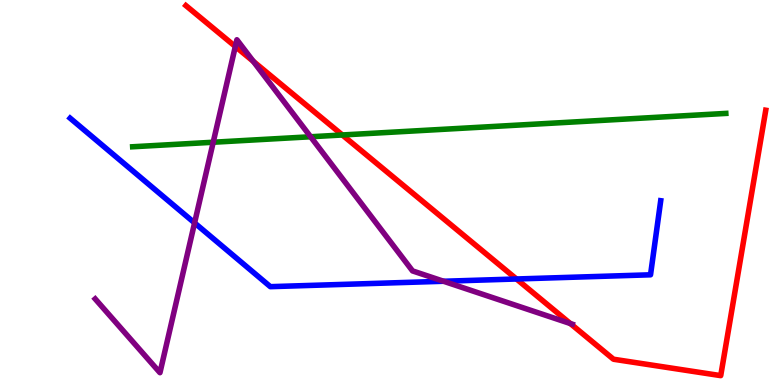[{'lines': ['blue', 'red'], 'intersections': [{'x': 6.66, 'y': 2.75}]}, {'lines': ['green', 'red'], 'intersections': [{'x': 4.42, 'y': 6.49}]}, {'lines': ['purple', 'red'], 'intersections': [{'x': 3.04, 'y': 8.79}, {'x': 3.27, 'y': 8.41}, {'x': 7.36, 'y': 1.6}]}, {'lines': ['blue', 'green'], 'intersections': []}, {'lines': ['blue', 'purple'], 'intersections': [{'x': 2.51, 'y': 4.21}, {'x': 5.72, 'y': 2.69}]}, {'lines': ['green', 'purple'], 'intersections': [{'x': 2.75, 'y': 6.31}, {'x': 4.01, 'y': 6.45}]}]